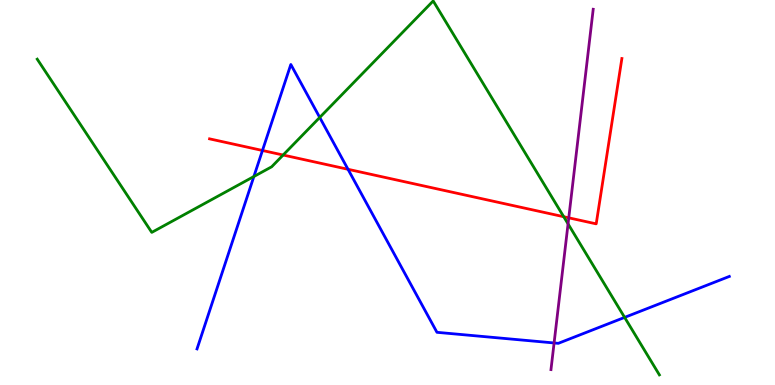[{'lines': ['blue', 'red'], 'intersections': [{'x': 3.39, 'y': 6.09}, {'x': 4.49, 'y': 5.6}]}, {'lines': ['green', 'red'], 'intersections': [{'x': 3.65, 'y': 5.97}, {'x': 7.27, 'y': 4.37}]}, {'lines': ['purple', 'red'], 'intersections': [{'x': 7.34, 'y': 4.34}]}, {'lines': ['blue', 'green'], 'intersections': [{'x': 3.28, 'y': 5.42}, {'x': 4.13, 'y': 6.95}, {'x': 8.06, 'y': 1.76}]}, {'lines': ['blue', 'purple'], 'intersections': [{'x': 7.15, 'y': 1.09}]}, {'lines': ['green', 'purple'], 'intersections': [{'x': 7.33, 'y': 4.18}]}]